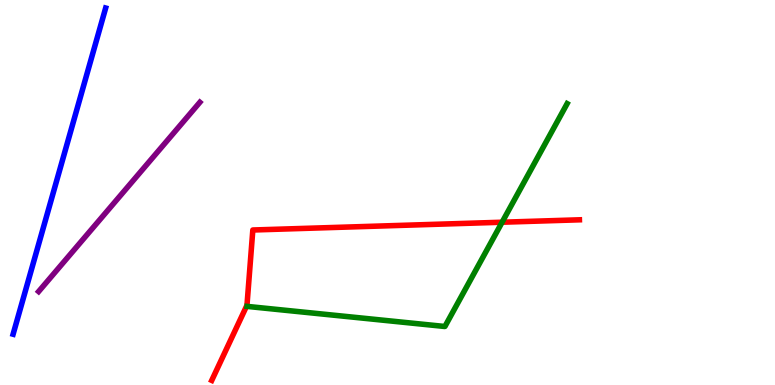[{'lines': ['blue', 'red'], 'intersections': []}, {'lines': ['green', 'red'], 'intersections': [{'x': 6.48, 'y': 4.23}]}, {'lines': ['purple', 'red'], 'intersections': []}, {'lines': ['blue', 'green'], 'intersections': []}, {'lines': ['blue', 'purple'], 'intersections': []}, {'lines': ['green', 'purple'], 'intersections': []}]